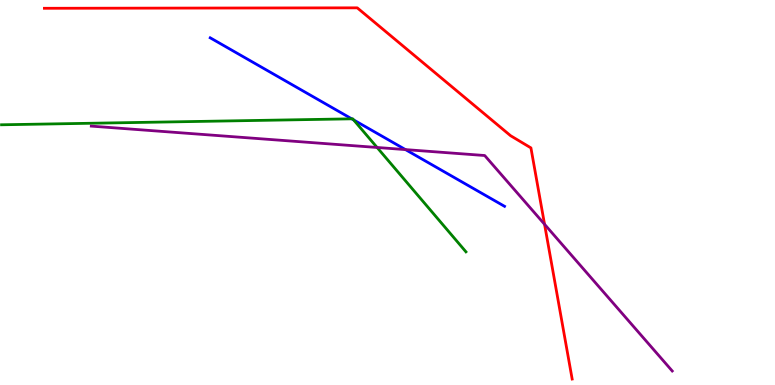[{'lines': ['blue', 'red'], 'intersections': []}, {'lines': ['green', 'red'], 'intersections': []}, {'lines': ['purple', 'red'], 'intersections': [{'x': 7.03, 'y': 4.17}]}, {'lines': ['blue', 'green'], 'intersections': [{'x': 4.54, 'y': 6.91}, {'x': 4.56, 'y': 6.89}]}, {'lines': ['blue', 'purple'], 'intersections': [{'x': 5.23, 'y': 6.11}]}, {'lines': ['green', 'purple'], 'intersections': [{'x': 4.87, 'y': 6.17}]}]